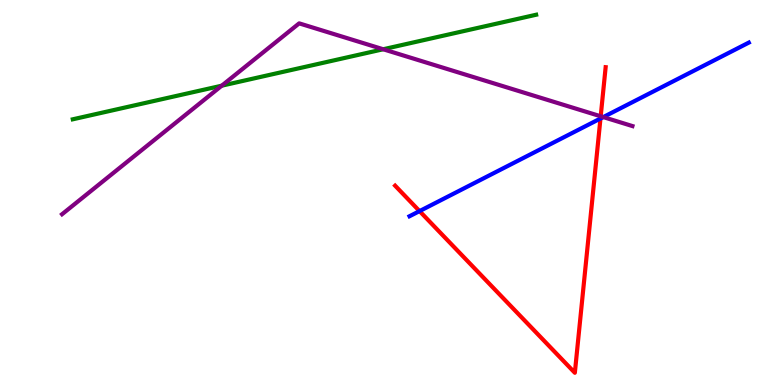[{'lines': ['blue', 'red'], 'intersections': [{'x': 5.41, 'y': 4.52}, {'x': 7.75, 'y': 6.92}]}, {'lines': ['green', 'red'], 'intersections': []}, {'lines': ['purple', 'red'], 'intersections': [{'x': 7.75, 'y': 6.98}]}, {'lines': ['blue', 'green'], 'intersections': []}, {'lines': ['blue', 'purple'], 'intersections': [{'x': 7.78, 'y': 6.96}]}, {'lines': ['green', 'purple'], 'intersections': [{'x': 2.86, 'y': 7.77}, {'x': 4.94, 'y': 8.72}]}]